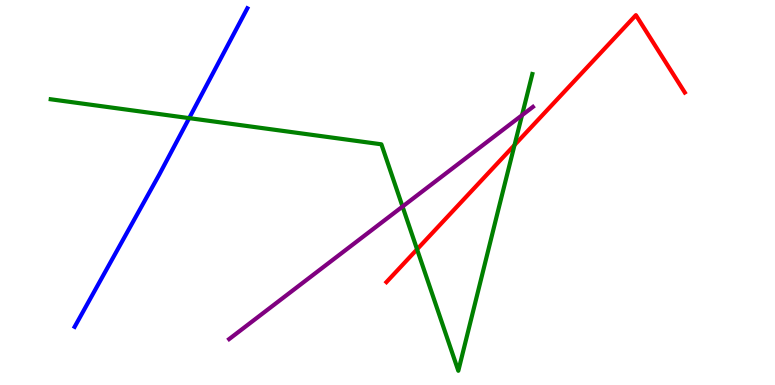[{'lines': ['blue', 'red'], 'intersections': []}, {'lines': ['green', 'red'], 'intersections': [{'x': 5.38, 'y': 3.52}, {'x': 6.64, 'y': 6.23}]}, {'lines': ['purple', 'red'], 'intersections': []}, {'lines': ['blue', 'green'], 'intersections': [{'x': 2.44, 'y': 6.93}]}, {'lines': ['blue', 'purple'], 'intersections': []}, {'lines': ['green', 'purple'], 'intersections': [{'x': 5.19, 'y': 4.63}, {'x': 6.74, 'y': 7.01}]}]